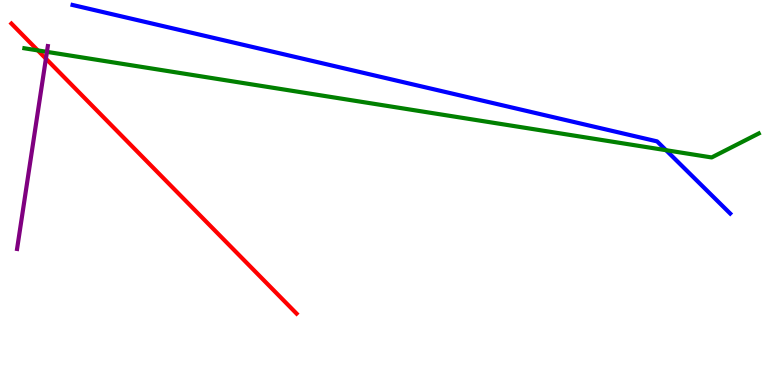[{'lines': ['blue', 'red'], 'intersections': []}, {'lines': ['green', 'red'], 'intersections': [{'x': 0.488, 'y': 8.69}]}, {'lines': ['purple', 'red'], 'intersections': [{'x': 0.592, 'y': 8.48}]}, {'lines': ['blue', 'green'], 'intersections': [{'x': 8.59, 'y': 6.1}]}, {'lines': ['blue', 'purple'], 'intersections': []}, {'lines': ['green', 'purple'], 'intersections': [{'x': 0.606, 'y': 8.65}]}]